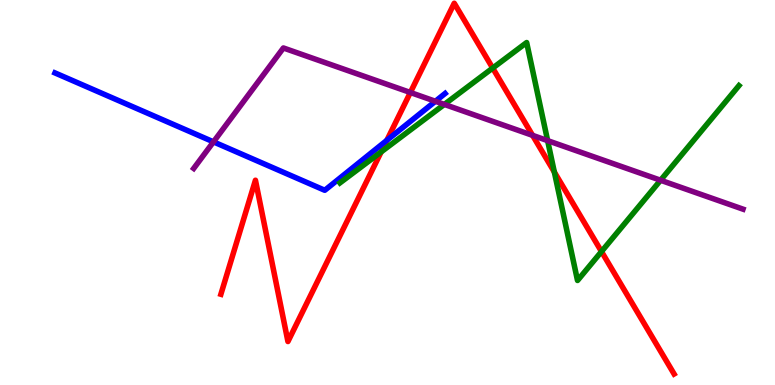[{'lines': ['blue', 'red'], 'intersections': [{'x': 4.99, 'y': 6.35}]}, {'lines': ['green', 'red'], 'intersections': [{'x': 4.92, 'y': 6.05}, {'x': 6.36, 'y': 8.23}, {'x': 7.15, 'y': 5.53}, {'x': 7.76, 'y': 3.47}]}, {'lines': ['purple', 'red'], 'intersections': [{'x': 5.3, 'y': 7.6}, {'x': 6.87, 'y': 6.48}]}, {'lines': ['blue', 'green'], 'intersections': []}, {'lines': ['blue', 'purple'], 'intersections': [{'x': 2.75, 'y': 6.32}, {'x': 5.62, 'y': 7.37}]}, {'lines': ['green', 'purple'], 'intersections': [{'x': 5.73, 'y': 7.29}, {'x': 7.07, 'y': 6.35}, {'x': 8.52, 'y': 5.32}]}]